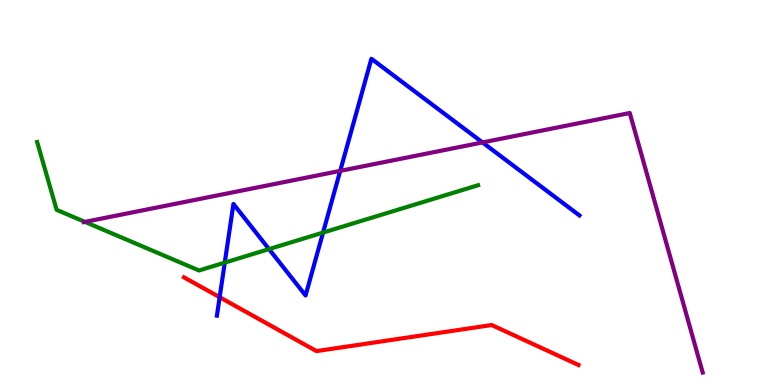[{'lines': ['blue', 'red'], 'intersections': [{'x': 2.83, 'y': 2.28}]}, {'lines': ['green', 'red'], 'intersections': []}, {'lines': ['purple', 'red'], 'intersections': []}, {'lines': ['blue', 'green'], 'intersections': [{'x': 2.9, 'y': 3.18}, {'x': 3.47, 'y': 3.53}, {'x': 4.17, 'y': 3.96}]}, {'lines': ['blue', 'purple'], 'intersections': [{'x': 4.39, 'y': 5.56}, {'x': 6.23, 'y': 6.3}]}, {'lines': ['green', 'purple'], 'intersections': [{'x': 1.1, 'y': 4.24}]}]